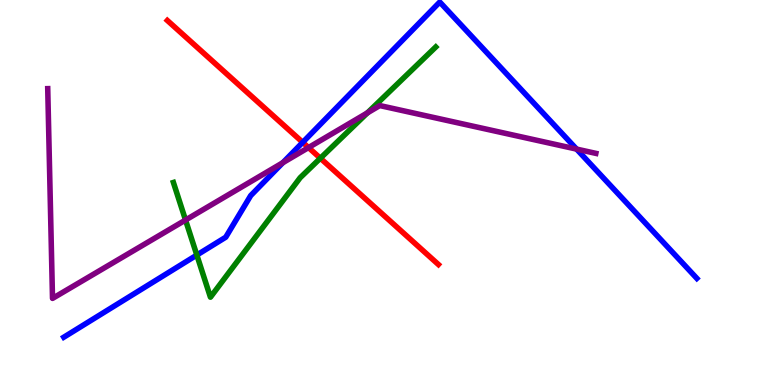[{'lines': ['blue', 'red'], 'intersections': [{'x': 3.91, 'y': 6.3}]}, {'lines': ['green', 'red'], 'intersections': [{'x': 4.13, 'y': 5.89}]}, {'lines': ['purple', 'red'], 'intersections': [{'x': 3.98, 'y': 6.17}]}, {'lines': ['blue', 'green'], 'intersections': [{'x': 2.54, 'y': 3.38}]}, {'lines': ['blue', 'purple'], 'intersections': [{'x': 3.65, 'y': 5.77}, {'x': 7.44, 'y': 6.13}]}, {'lines': ['green', 'purple'], 'intersections': [{'x': 2.39, 'y': 4.28}, {'x': 4.74, 'y': 7.07}]}]